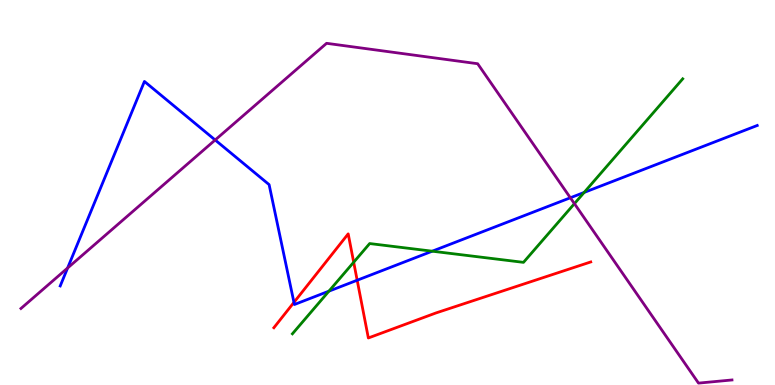[{'lines': ['blue', 'red'], 'intersections': [{'x': 3.79, 'y': 2.15}, {'x': 4.61, 'y': 2.72}]}, {'lines': ['green', 'red'], 'intersections': [{'x': 4.56, 'y': 3.19}]}, {'lines': ['purple', 'red'], 'intersections': []}, {'lines': ['blue', 'green'], 'intersections': [{'x': 4.24, 'y': 2.44}, {'x': 5.58, 'y': 3.48}, {'x': 7.54, 'y': 5.0}]}, {'lines': ['blue', 'purple'], 'intersections': [{'x': 0.872, 'y': 3.04}, {'x': 2.78, 'y': 6.36}, {'x': 7.36, 'y': 4.86}]}, {'lines': ['green', 'purple'], 'intersections': [{'x': 7.41, 'y': 4.71}]}]